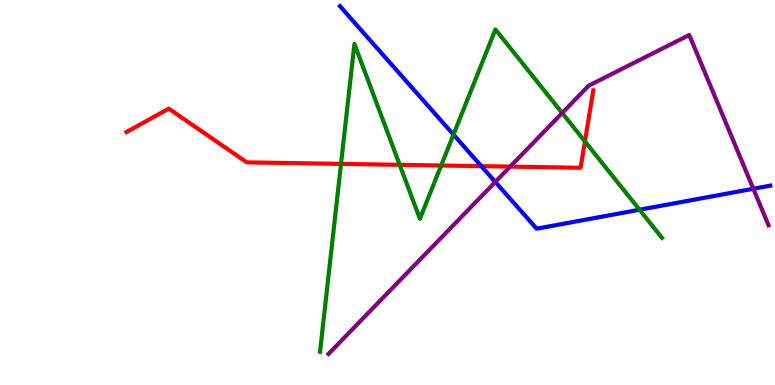[{'lines': ['blue', 'red'], 'intersections': [{'x': 6.21, 'y': 5.68}]}, {'lines': ['green', 'red'], 'intersections': [{'x': 4.4, 'y': 5.74}, {'x': 5.16, 'y': 5.72}, {'x': 5.69, 'y': 5.7}, {'x': 7.55, 'y': 6.33}]}, {'lines': ['purple', 'red'], 'intersections': [{'x': 6.58, 'y': 5.67}]}, {'lines': ['blue', 'green'], 'intersections': [{'x': 5.85, 'y': 6.5}, {'x': 8.25, 'y': 4.55}]}, {'lines': ['blue', 'purple'], 'intersections': [{'x': 6.39, 'y': 5.27}, {'x': 9.72, 'y': 5.1}]}, {'lines': ['green', 'purple'], 'intersections': [{'x': 7.25, 'y': 7.06}]}]